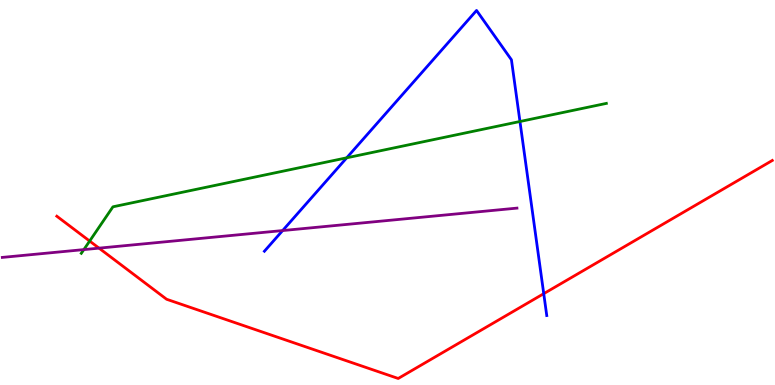[{'lines': ['blue', 'red'], 'intersections': [{'x': 7.02, 'y': 2.37}]}, {'lines': ['green', 'red'], 'intersections': [{'x': 1.16, 'y': 3.74}]}, {'lines': ['purple', 'red'], 'intersections': [{'x': 1.28, 'y': 3.55}]}, {'lines': ['blue', 'green'], 'intersections': [{'x': 4.47, 'y': 5.9}, {'x': 6.71, 'y': 6.84}]}, {'lines': ['blue', 'purple'], 'intersections': [{'x': 3.65, 'y': 4.01}]}, {'lines': ['green', 'purple'], 'intersections': [{'x': 1.08, 'y': 3.52}]}]